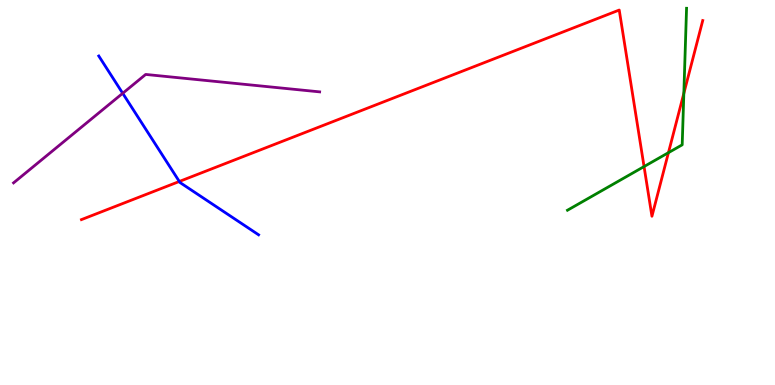[{'lines': ['blue', 'red'], 'intersections': [{'x': 2.31, 'y': 5.29}]}, {'lines': ['green', 'red'], 'intersections': [{'x': 8.31, 'y': 5.67}, {'x': 8.63, 'y': 6.03}, {'x': 8.82, 'y': 7.58}]}, {'lines': ['purple', 'red'], 'intersections': []}, {'lines': ['blue', 'green'], 'intersections': []}, {'lines': ['blue', 'purple'], 'intersections': [{'x': 1.58, 'y': 7.58}]}, {'lines': ['green', 'purple'], 'intersections': []}]